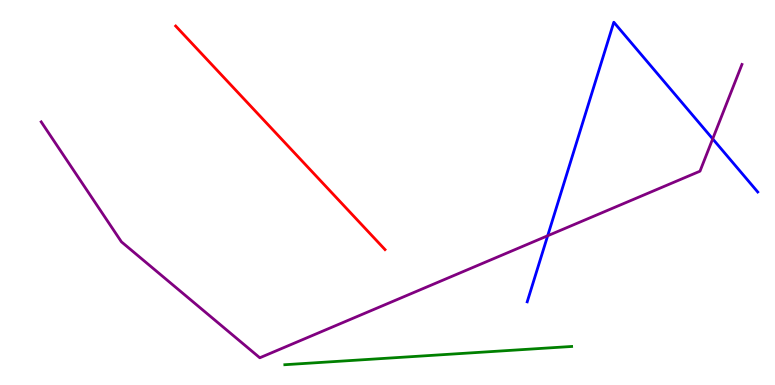[{'lines': ['blue', 'red'], 'intersections': []}, {'lines': ['green', 'red'], 'intersections': []}, {'lines': ['purple', 'red'], 'intersections': []}, {'lines': ['blue', 'green'], 'intersections': []}, {'lines': ['blue', 'purple'], 'intersections': [{'x': 7.07, 'y': 3.88}, {'x': 9.2, 'y': 6.39}]}, {'lines': ['green', 'purple'], 'intersections': []}]